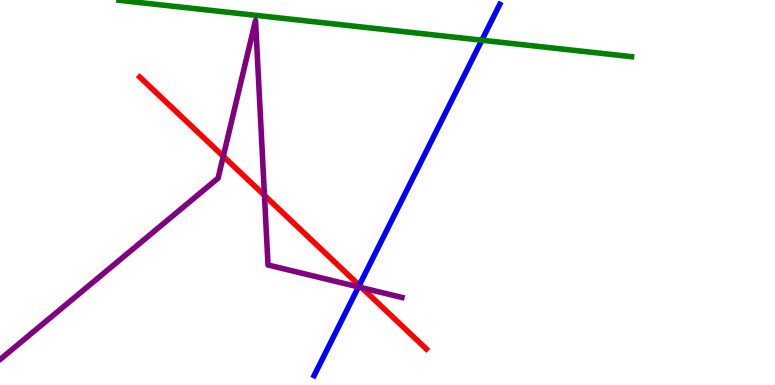[{'lines': ['blue', 'red'], 'intersections': [{'x': 4.64, 'y': 2.59}]}, {'lines': ['green', 'red'], 'intersections': []}, {'lines': ['purple', 'red'], 'intersections': [{'x': 2.88, 'y': 5.94}, {'x': 3.41, 'y': 4.93}, {'x': 4.67, 'y': 2.53}]}, {'lines': ['blue', 'green'], 'intersections': [{'x': 6.22, 'y': 8.96}]}, {'lines': ['blue', 'purple'], 'intersections': [{'x': 4.63, 'y': 2.55}]}, {'lines': ['green', 'purple'], 'intersections': []}]